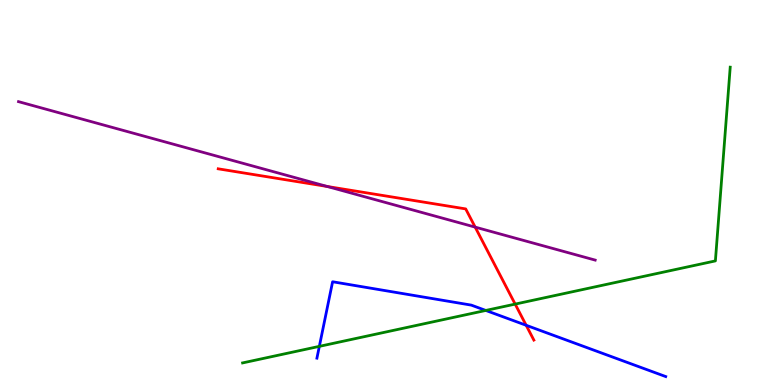[{'lines': ['blue', 'red'], 'intersections': [{'x': 6.79, 'y': 1.55}]}, {'lines': ['green', 'red'], 'intersections': [{'x': 6.65, 'y': 2.1}]}, {'lines': ['purple', 'red'], 'intersections': [{'x': 4.22, 'y': 5.16}, {'x': 6.13, 'y': 4.1}]}, {'lines': ['blue', 'green'], 'intersections': [{'x': 4.12, 'y': 1.0}, {'x': 6.27, 'y': 1.94}]}, {'lines': ['blue', 'purple'], 'intersections': []}, {'lines': ['green', 'purple'], 'intersections': []}]